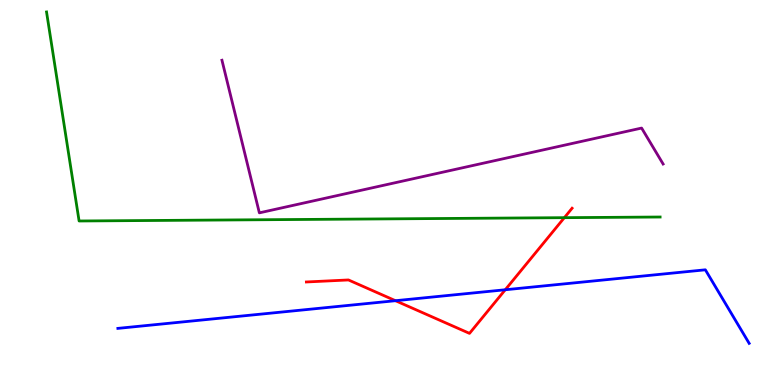[{'lines': ['blue', 'red'], 'intersections': [{'x': 5.1, 'y': 2.19}, {'x': 6.52, 'y': 2.47}]}, {'lines': ['green', 'red'], 'intersections': [{'x': 7.28, 'y': 4.35}]}, {'lines': ['purple', 'red'], 'intersections': []}, {'lines': ['blue', 'green'], 'intersections': []}, {'lines': ['blue', 'purple'], 'intersections': []}, {'lines': ['green', 'purple'], 'intersections': []}]